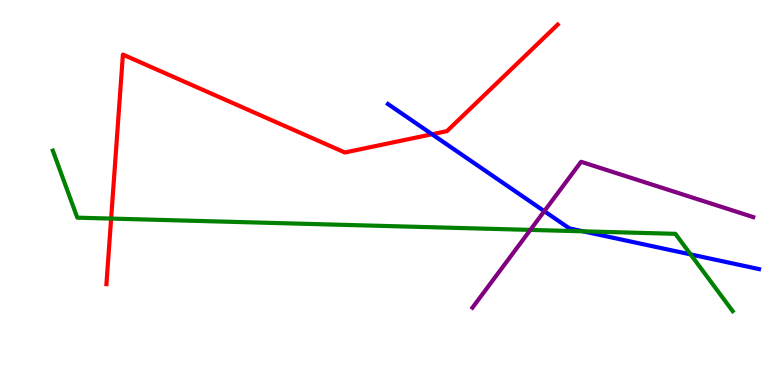[{'lines': ['blue', 'red'], 'intersections': [{'x': 5.57, 'y': 6.51}]}, {'lines': ['green', 'red'], 'intersections': [{'x': 1.43, 'y': 4.32}]}, {'lines': ['purple', 'red'], 'intersections': []}, {'lines': ['blue', 'green'], 'intersections': [{'x': 7.52, 'y': 3.99}, {'x': 8.91, 'y': 3.39}]}, {'lines': ['blue', 'purple'], 'intersections': [{'x': 7.02, 'y': 4.51}]}, {'lines': ['green', 'purple'], 'intersections': [{'x': 6.84, 'y': 4.03}]}]